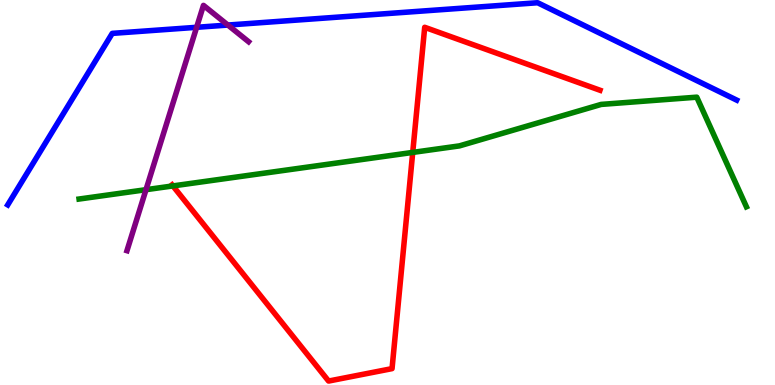[{'lines': ['blue', 'red'], 'intersections': []}, {'lines': ['green', 'red'], 'intersections': [{'x': 2.23, 'y': 5.17}, {'x': 5.33, 'y': 6.04}]}, {'lines': ['purple', 'red'], 'intersections': []}, {'lines': ['blue', 'green'], 'intersections': []}, {'lines': ['blue', 'purple'], 'intersections': [{'x': 2.54, 'y': 9.29}, {'x': 2.94, 'y': 9.35}]}, {'lines': ['green', 'purple'], 'intersections': [{'x': 1.88, 'y': 5.07}]}]